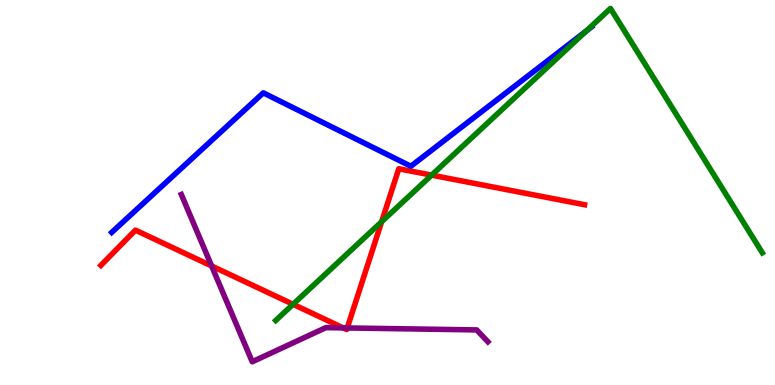[{'lines': ['blue', 'red'], 'intersections': []}, {'lines': ['green', 'red'], 'intersections': [{'x': 3.78, 'y': 2.1}, {'x': 4.92, 'y': 4.24}, {'x': 5.57, 'y': 5.45}]}, {'lines': ['purple', 'red'], 'intersections': [{'x': 2.73, 'y': 3.09}, {'x': 4.43, 'y': 1.48}, {'x': 4.48, 'y': 1.48}]}, {'lines': ['blue', 'green'], 'intersections': [{'x': 7.57, 'y': 9.2}]}, {'lines': ['blue', 'purple'], 'intersections': []}, {'lines': ['green', 'purple'], 'intersections': []}]